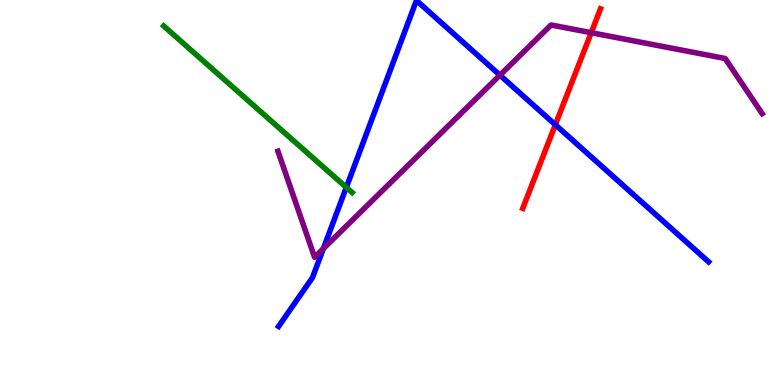[{'lines': ['blue', 'red'], 'intersections': [{'x': 7.17, 'y': 6.76}]}, {'lines': ['green', 'red'], 'intersections': []}, {'lines': ['purple', 'red'], 'intersections': [{'x': 7.63, 'y': 9.15}]}, {'lines': ['blue', 'green'], 'intersections': [{'x': 4.47, 'y': 5.13}]}, {'lines': ['blue', 'purple'], 'intersections': [{'x': 4.17, 'y': 3.54}, {'x': 6.45, 'y': 8.05}]}, {'lines': ['green', 'purple'], 'intersections': []}]